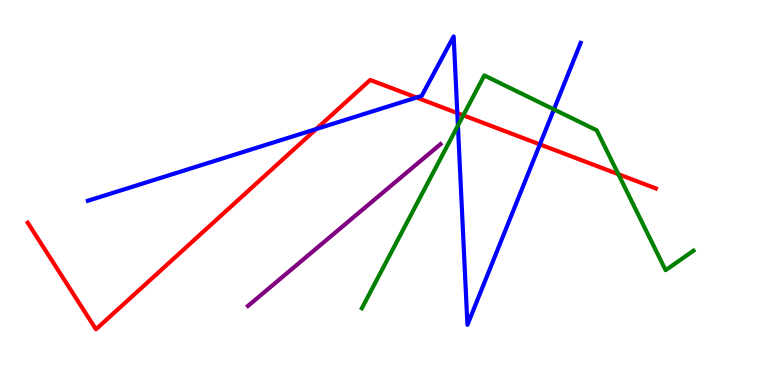[{'lines': ['blue', 'red'], 'intersections': [{'x': 4.08, 'y': 6.65}, {'x': 5.37, 'y': 7.47}, {'x': 5.9, 'y': 7.06}, {'x': 6.97, 'y': 6.25}]}, {'lines': ['green', 'red'], 'intersections': [{'x': 5.98, 'y': 7.0}, {'x': 7.98, 'y': 5.48}]}, {'lines': ['purple', 'red'], 'intersections': []}, {'lines': ['blue', 'green'], 'intersections': [{'x': 5.91, 'y': 6.74}, {'x': 7.15, 'y': 7.16}]}, {'lines': ['blue', 'purple'], 'intersections': []}, {'lines': ['green', 'purple'], 'intersections': []}]